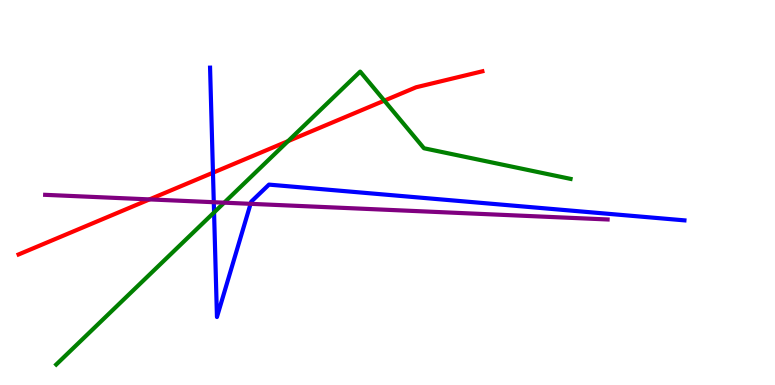[{'lines': ['blue', 'red'], 'intersections': [{'x': 2.75, 'y': 5.51}]}, {'lines': ['green', 'red'], 'intersections': [{'x': 3.72, 'y': 6.33}, {'x': 4.96, 'y': 7.39}]}, {'lines': ['purple', 'red'], 'intersections': [{'x': 1.93, 'y': 4.82}]}, {'lines': ['blue', 'green'], 'intersections': [{'x': 2.76, 'y': 4.48}]}, {'lines': ['blue', 'purple'], 'intersections': [{'x': 2.76, 'y': 4.75}, {'x': 3.23, 'y': 4.71}]}, {'lines': ['green', 'purple'], 'intersections': [{'x': 2.89, 'y': 4.74}]}]